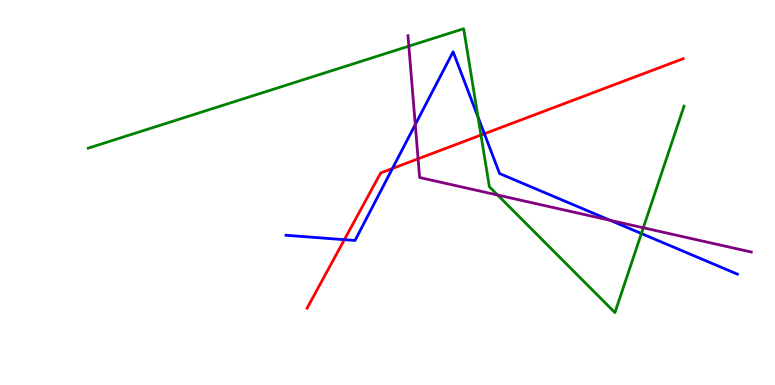[{'lines': ['blue', 'red'], 'intersections': [{'x': 4.44, 'y': 3.77}, {'x': 5.06, 'y': 5.62}, {'x': 6.25, 'y': 6.53}]}, {'lines': ['green', 'red'], 'intersections': [{'x': 6.21, 'y': 6.49}]}, {'lines': ['purple', 'red'], 'intersections': [{'x': 5.39, 'y': 5.88}]}, {'lines': ['blue', 'green'], 'intersections': [{'x': 6.17, 'y': 6.96}, {'x': 8.28, 'y': 3.93}]}, {'lines': ['blue', 'purple'], 'intersections': [{'x': 5.36, 'y': 6.76}, {'x': 7.87, 'y': 4.28}]}, {'lines': ['green', 'purple'], 'intersections': [{'x': 5.28, 'y': 8.8}, {'x': 6.42, 'y': 4.93}, {'x': 8.3, 'y': 4.08}]}]